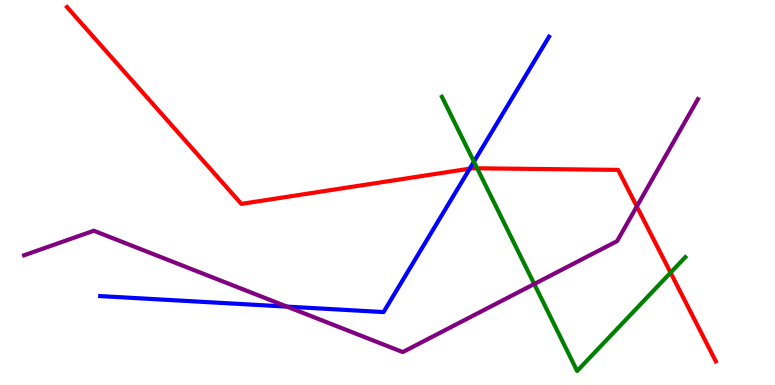[{'lines': ['blue', 'red'], 'intersections': [{'x': 6.06, 'y': 5.62}]}, {'lines': ['green', 'red'], 'intersections': [{'x': 6.16, 'y': 5.63}, {'x': 8.65, 'y': 2.92}]}, {'lines': ['purple', 'red'], 'intersections': [{'x': 8.22, 'y': 4.64}]}, {'lines': ['blue', 'green'], 'intersections': [{'x': 6.12, 'y': 5.8}]}, {'lines': ['blue', 'purple'], 'intersections': [{'x': 3.7, 'y': 2.04}]}, {'lines': ['green', 'purple'], 'intersections': [{'x': 6.89, 'y': 2.62}]}]